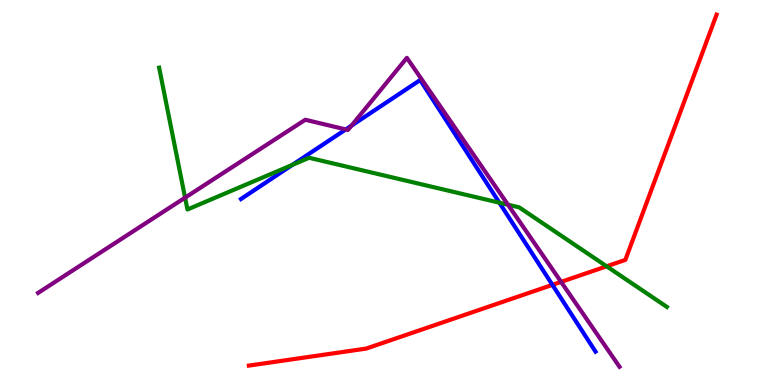[{'lines': ['blue', 'red'], 'intersections': [{'x': 7.13, 'y': 2.6}]}, {'lines': ['green', 'red'], 'intersections': [{'x': 7.83, 'y': 3.08}]}, {'lines': ['purple', 'red'], 'intersections': [{'x': 7.24, 'y': 2.68}]}, {'lines': ['blue', 'green'], 'intersections': [{'x': 3.77, 'y': 5.72}, {'x': 6.44, 'y': 4.74}]}, {'lines': ['blue', 'purple'], 'intersections': [{'x': 4.46, 'y': 6.64}, {'x': 4.53, 'y': 6.74}]}, {'lines': ['green', 'purple'], 'intersections': [{'x': 2.39, 'y': 4.87}, {'x': 6.55, 'y': 4.68}]}]